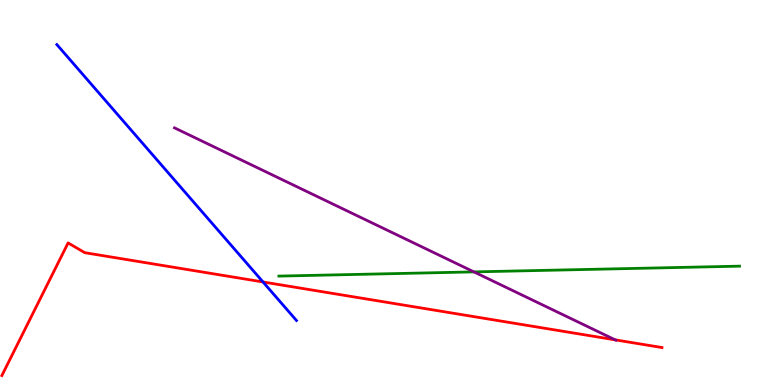[{'lines': ['blue', 'red'], 'intersections': [{'x': 3.39, 'y': 2.68}]}, {'lines': ['green', 'red'], 'intersections': []}, {'lines': ['purple', 'red'], 'intersections': [{'x': 7.94, 'y': 1.17}]}, {'lines': ['blue', 'green'], 'intersections': []}, {'lines': ['blue', 'purple'], 'intersections': []}, {'lines': ['green', 'purple'], 'intersections': [{'x': 6.12, 'y': 2.94}]}]